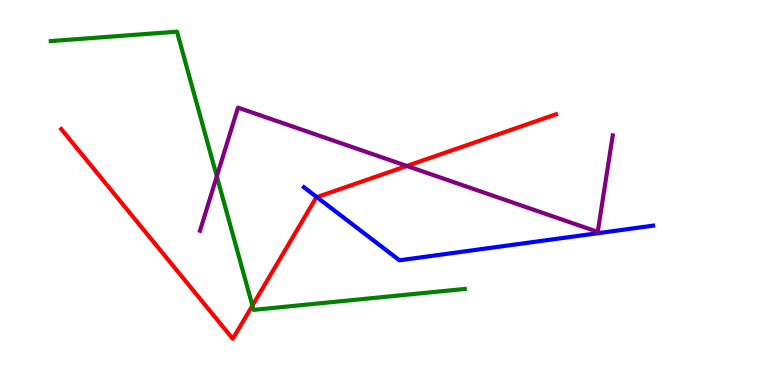[{'lines': ['blue', 'red'], 'intersections': [{'x': 4.09, 'y': 4.88}]}, {'lines': ['green', 'red'], 'intersections': [{'x': 3.26, 'y': 2.06}]}, {'lines': ['purple', 'red'], 'intersections': [{'x': 5.25, 'y': 5.69}]}, {'lines': ['blue', 'green'], 'intersections': []}, {'lines': ['blue', 'purple'], 'intersections': []}, {'lines': ['green', 'purple'], 'intersections': [{'x': 2.8, 'y': 5.42}]}]